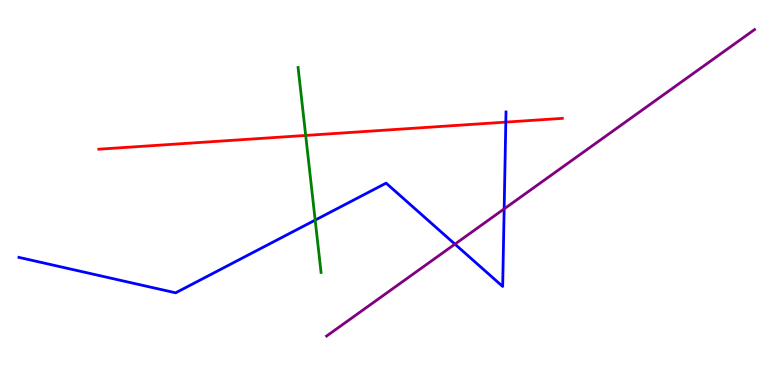[{'lines': ['blue', 'red'], 'intersections': [{'x': 6.53, 'y': 6.83}]}, {'lines': ['green', 'red'], 'intersections': [{'x': 3.94, 'y': 6.48}]}, {'lines': ['purple', 'red'], 'intersections': []}, {'lines': ['blue', 'green'], 'intersections': [{'x': 4.07, 'y': 4.28}]}, {'lines': ['blue', 'purple'], 'intersections': [{'x': 5.87, 'y': 3.66}, {'x': 6.51, 'y': 4.57}]}, {'lines': ['green', 'purple'], 'intersections': []}]